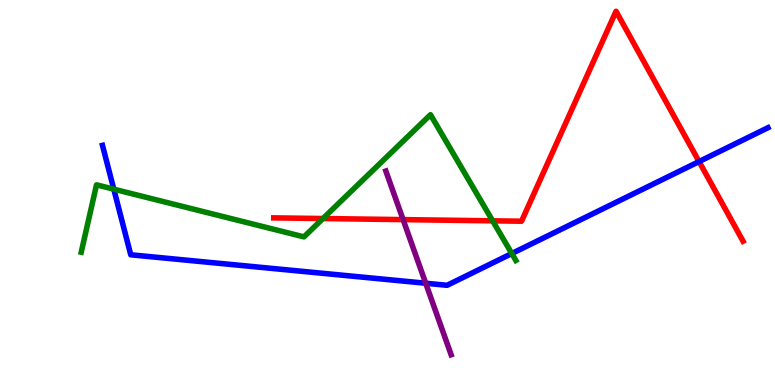[{'lines': ['blue', 'red'], 'intersections': [{'x': 9.02, 'y': 5.8}]}, {'lines': ['green', 'red'], 'intersections': [{'x': 4.17, 'y': 4.32}, {'x': 6.36, 'y': 4.26}]}, {'lines': ['purple', 'red'], 'intersections': [{'x': 5.2, 'y': 4.3}]}, {'lines': ['blue', 'green'], 'intersections': [{'x': 1.47, 'y': 5.09}, {'x': 6.6, 'y': 3.41}]}, {'lines': ['blue', 'purple'], 'intersections': [{'x': 5.49, 'y': 2.64}]}, {'lines': ['green', 'purple'], 'intersections': []}]